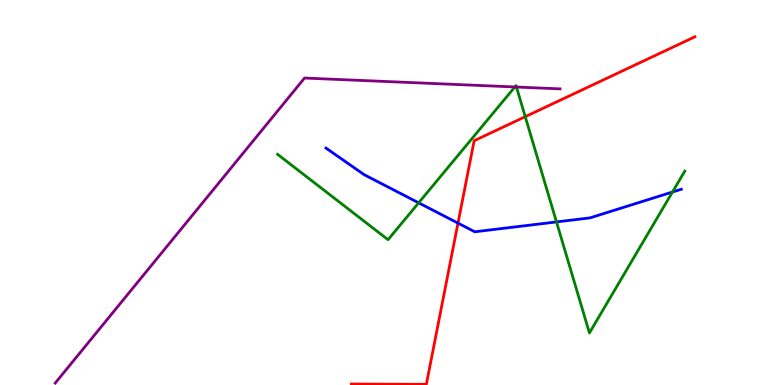[{'lines': ['blue', 'red'], 'intersections': [{'x': 5.91, 'y': 4.2}]}, {'lines': ['green', 'red'], 'intersections': [{'x': 6.78, 'y': 6.97}]}, {'lines': ['purple', 'red'], 'intersections': []}, {'lines': ['blue', 'green'], 'intersections': [{'x': 5.4, 'y': 4.73}, {'x': 7.18, 'y': 4.24}, {'x': 8.68, 'y': 5.01}]}, {'lines': ['blue', 'purple'], 'intersections': []}, {'lines': ['green', 'purple'], 'intersections': [{'x': 6.64, 'y': 7.74}, {'x': 6.66, 'y': 7.74}]}]